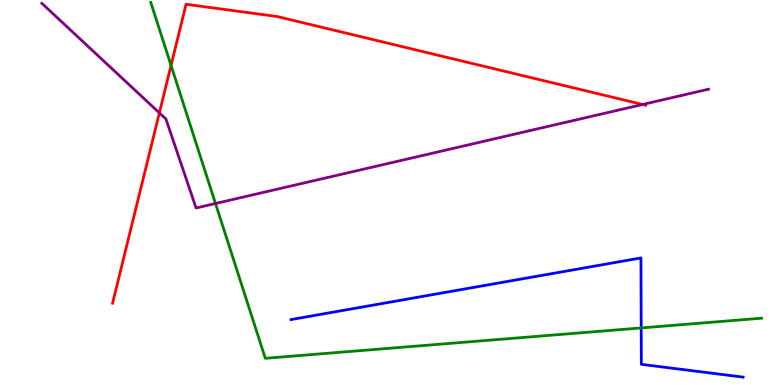[{'lines': ['blue', 'red'], 'intersections': []}, {'lines': ['green', 'red'], 'intersections': [{'x': 2.21, 'y': 8.3}]}, {'lines': ['purple', 'red'], 'intersections': [{'x': 2.06, 'y': 7.07}, {'x': 8.29, 'y': 7.29}]}, {'lines': ['blue', 'green'], 'intersections': [{'x': 8.27, 'y': 1.48}]}, {'lines': ['blue', 'purple'], 'intersections': []}, {'lines': ['green', 'purple'], 'intersections': [{'x': 2.78, 'y': 4.71}]}]